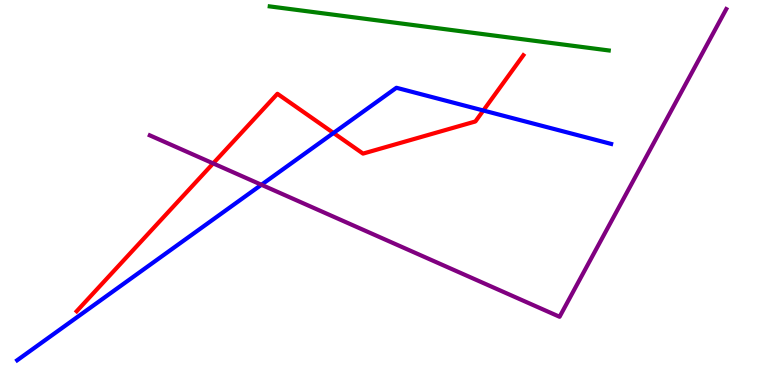[{'lines': ['blue', 'red'], 'intersections': [{'x': 4.3, 'y': 6.55}, {'x': 6.24, 'y': 7.13}]}, {'lines': ['green', 'red'], 'intersections': []}, {'lines': ['purple', 'red'], 'intersections': [{'x': 2.75, 'y': 5.76}]}, {'lines': ['blue', 'green'], 'intersections': []}, {'lines': ['blue', 'purple'], 'intersections': [{'x': 3.37, 'y': 5.2}]}, {'lines': ['green', 'purple'], 'intersections': []}]